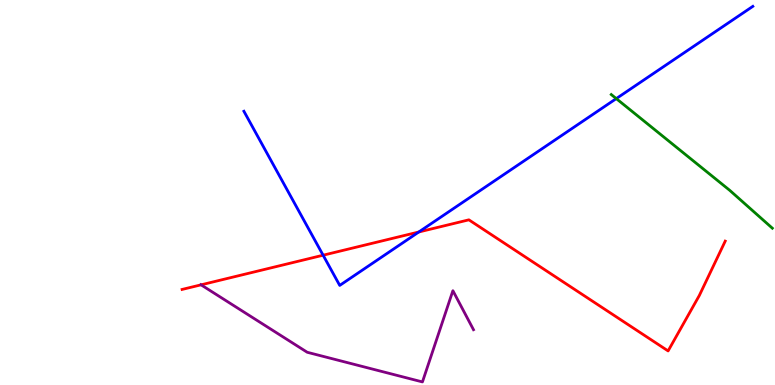[{'lines': ['blue', 'red'], 'intersections': [{'x': 4.17, 'y': 3.37}, {'x': 5.4, 'y': 3.97}]}, {'lines': ['green', 'red'], 'intersections': []}, {'lines': ['purple', 'red'], 'intersections': [{'x': 2.59, 'y': 2.6}]}, {'lines': ['blue', 'green'], 'intersections': [{'x': 7.95, 'y': 7.44}]}, {'lines': ['blue', 'purple'], 'intersections': []}, {'lines': ['green', 'purple'], 'intersections': []}]